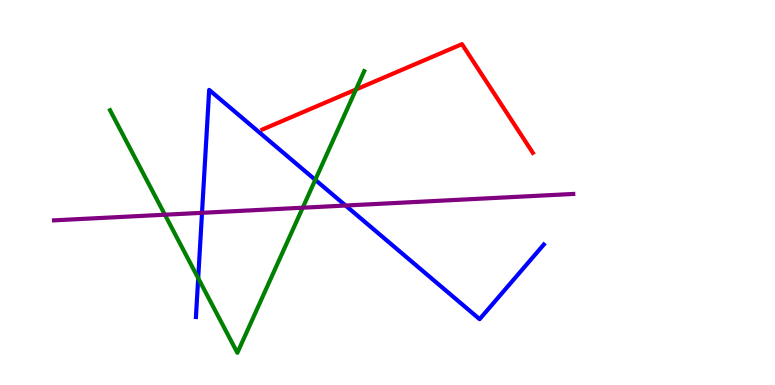[{'lines': ['blue', 'red'], 'intersections': []}, {'lines': ['green', 'red'], 'intersections': [{'x': 4.59, 'y': 7.68}]}, {'lines': ['purple', 'red'], 'intersections': []}, {'lines': ['blue', 'green'], 'intersections': [{'x': 2.56, 'y': 2.78}, {'x': 4.07, 'y': 5.33}]}, {'lines': ['blue', 'purple'], 'intersections': [{'x': 2.61, 'y': 4.47}, {'x': 4.46, 'y': 4.66}]}, {'lines': ['green', 'purple'], 'intersections': [{'x': 2.13, 'y': 4.42}, {'x': 3.91, 'y': 4.6}]}]